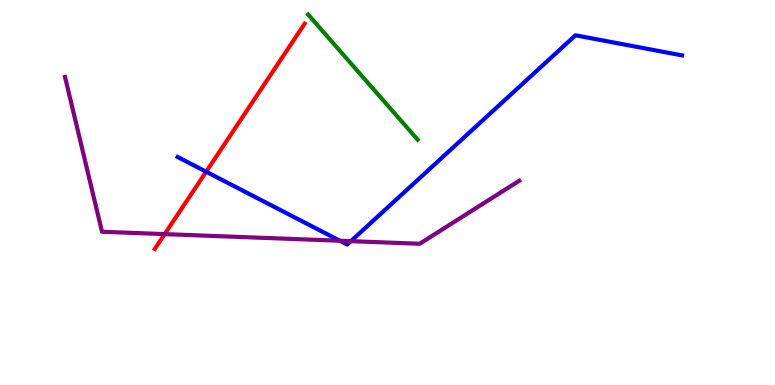[{'lines': ['blue', 'red'], 'intersections': [{'x': 2.66, 'y': 5.54}]}, {'lines': ['green', 'red'], 'intersections': []}, {'lines': ['purple', 'red'], 'intersections': [{'x': 2.12, 'y': 3.92}]}, {'lines': ['blue', 'green'], 'intersections': []}, {'lines': ['blue', 'purple'], 'intersections': [{'x': 4.39, 'y': 3.75}, {'x': 4.53, 'y': 3.74}]}, {'lines': ['green', 'purple'], 'intersections': []}]